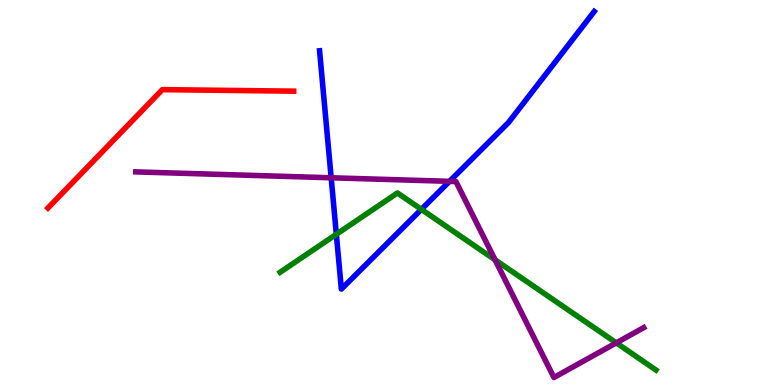[{'lines': ['blue', 'red'], 'intersections': []}, {'lines': ['green', 'red'], 'intersections': []}, {'lines': ['purple', 'red'], 'intersections': []}, {'lines': ['blue', 'green'], 'intersections': [{'x': 4.34, 'y': 3.91}, {'x': 5.44, 'y': 4.56}]}, {'lines': ['blue', 'purple'], 'intersections': [{'x': 4.27, 'y': 5.38}, {'x': 5.8, 'y': 5.29}]}, {'lines': ['green', 'purple'], 'intersections': [{'x': 6.39, 'y': 3.25}, {'x': 7.95, 'y': 1.09}]}]